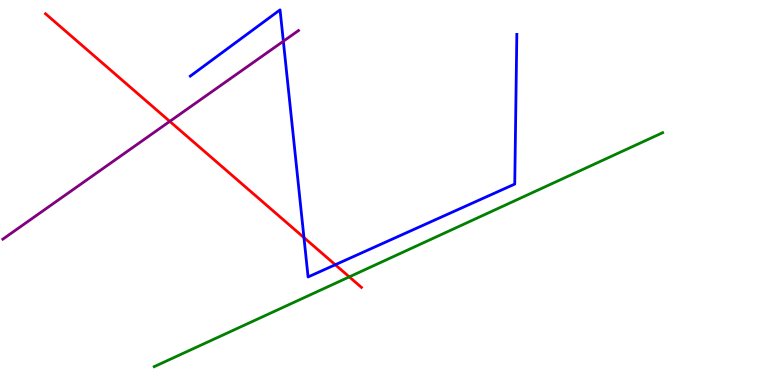[{'lines': ['blue', 'red'], 'intersections': [{'x': 3.92, 'y': 3.83}, {'x': 4.33, 'y': 3.12}]}, {'lines': ['green', 'red'], 'intersections': [{'x': 4.51, 'y': 2.81}]}, {'lines': ['purple', 'red'], 'intersections': [{'x': 2.19, 'y': 6.85}]}, {'lines': ['blue', 'green'], 'intersections': []}, {'lines': ['blue', 'purple'], 'intersections': [{'x': 3.66, 'y': 8.93}]}, {'lines': ['green', 'purple'], 'intersections': []}]